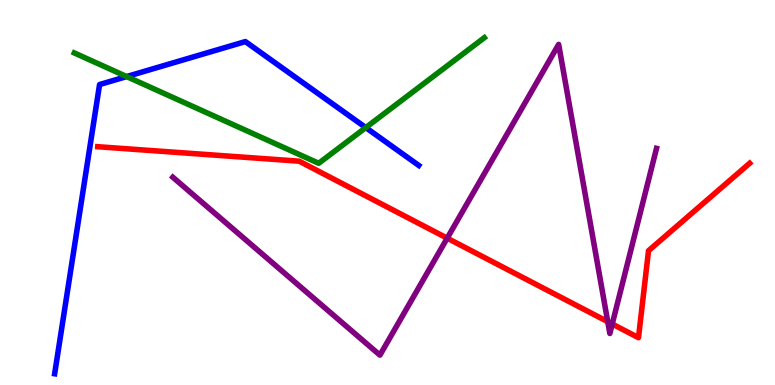[{'lines': ['blue', 'red'], 'intersections': []}, {'lines': ['green', 'red'], 'intersections': []}, {'lines': ['purple', 'red'], 'intersections': [{'x': 5.77, 'y': 3.81}, {'x': 7.84, 'y': 1.64}, {'x': 7.9, 'y': 1.58}]}, {'lines': ['blue', 'green'], 'intersections': [{'x': 1.63, 'y': 8.01}, {'x': 4.72, 'y': 6.69}]}, {'lines': ['blue', 'purple'], 'intersections': []}, {'lines': ['green', 'purple'], 'intersections': []}]